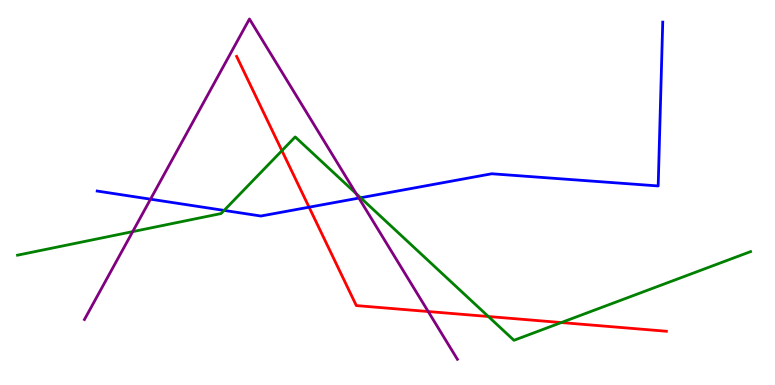[{'lines': ['blue', 'red'], 'intersections': [{'x': 3.99, 'y': 4.62}]}, {'lines': ['green', 'red'], 'intersections': [{'x': 3.64, 'y': 6.09}, {'x': 6.3, 'y': 1.78}, {'x': 7.24, 'y': 1.62}]}, {'lines': ['purple', 'red'], 'intersections': [{'x': 5.53, 'y': 1.91}]}, {'lines': ['blue', 'green'], 'intersections': [{'x': 2.89, 'y': 4.53}, {'x': 4.65, 'y': 4.86}]}, {'lines': ['blue', 'purple'], 'intersections': [{'x': 1.94, 'y': 4.83}, {'x': 4.63, 'y': 4.86}]}, {'lines': ['green', 'purple'], 'intersections': [{'x': 1.71, 'y': 3.98}, {'x': 4.6, 'y': 4.97}]}]